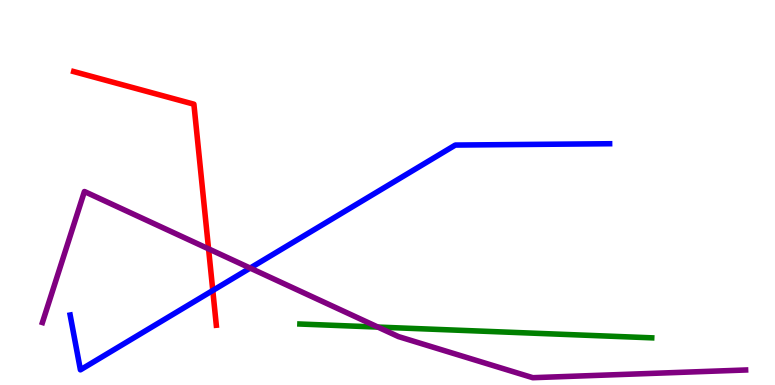[{'lines': ['blue', 'red'], 'intersections': [{'x': 2.75, 'y': 2.46}]}, {'lines': ['green', 'red'], 'intersections': []}, {'lines': ['purple', 'red'], 'intersections': [{'x': 2.69, 'y': 3.54}]}, {'lines': ['blue', 'green'], 'intersections': []}, {'lines': ['blue', 'purple'], 'intersections': [{'x': 3.23, 'y': 3.04}]}, {'lines': ['green', 'purple'], 'intersections': [{'x': 4.88, 'y': 1.5}]}]